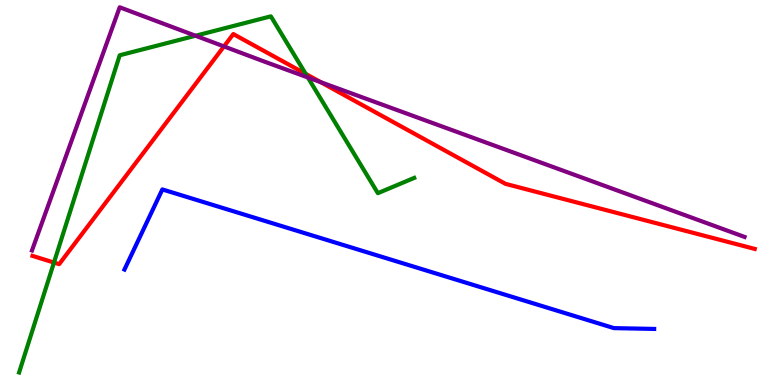[{'lines': ['blue', 'red'], 'intersections': []}, {'lines': ['green', 'red'], 'intersections': [{'x': 0.696, 'y': 3.18}, {'x': 3.94, 'y': 8.08}]}, {'lines': ['purple', 'red'], 'intersections': [{'x': 2.89, 'y': 8.79}, {'x': 4.14, 'y': 7.87}]}, {'lines': ['blue', 'green'], 'intersections': []}, {'lines': ['blue', 'purple'], 'intersections': []}, {'lines': ['green', 'purple'], 'intersections': [{'x': 2.52, 'y': 9.07}, {'x': 3.97, 'y': 7.99}]}]